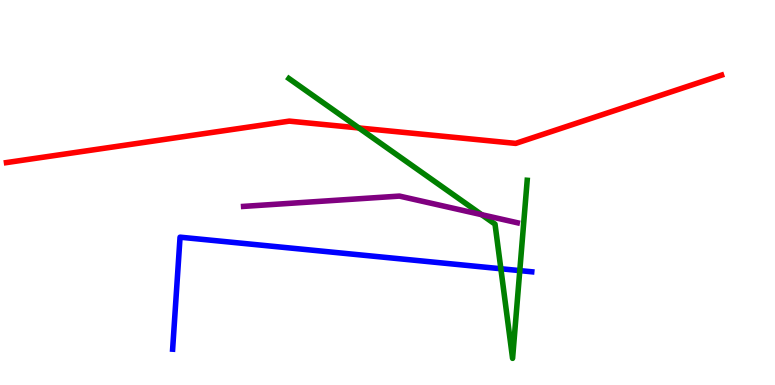[{'lines': ['blue', 'red'], 'intersections': []}, {'lines': ['green', 'red'], 'intersections': [{'x': 4.63, 'y': 6.68}]}, {'lines': ['purple', 'red'], 'intersections': []}, {'lines': ['blue', 'green'], 'intersections': [{'x': 6.46, 'y': 3.02}, {'x': 6.71, 'y': 2.97}]}, {'lines': ['blue', 'purple'], 'intersections': []}, {'lines': ['green', 'purple'], 'intersections': [{'x': 6.21, 'y': 4.42}]}]